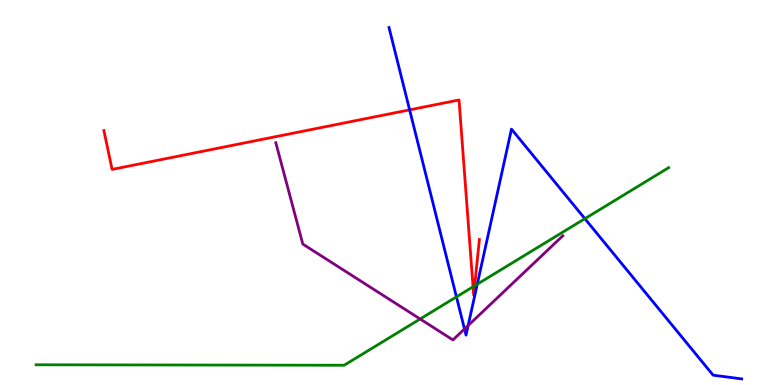[{'lines': ['blue', 'red'], 'intersections': [{'x': 5.29, 'y': 7.15}]}, {'lines': ['green', 'red'], 'intersections': [{'x': 6.1, 'y': 2.55}, {'x': 6.12, 'y': 2.58}]}, {'lines': ['purple', 'red'], 'intersections': []}, {'lines': ['blue', 'green'], 'intersections': [{'x': 5.89, 'y': 2.29}, {'x': 6.16, 'y': 2.62}, {'x': 7.55, 'y': 4.32}]}, {'lines': ['blue', 'purple'], 'intersections': [{'x': 5.99, 'y': 1.46}, {'x': 6.04, 'y': 1.55}]}, {'lines': ['green', 'purple'], 'intersections': [{'x': 5.42, 'y': 1.71}]}]